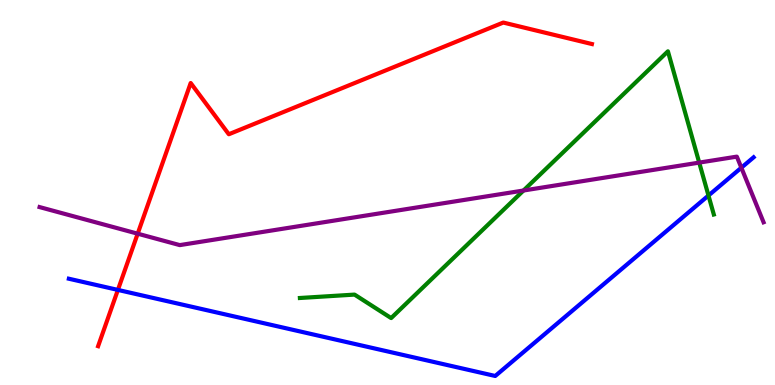[{'lines': ['blue', 'red'], 'intersections': [{'x': 1.52, 'y': 2.47}]}, {'lines': ['green', 'red'], 'intersections': []}, {'lines': ['purple', 'red'], 'intersections': [{'x': 1.78, 'y': 3.93}]}, {'lines': ['blue', 'green'], 'intersections': [{'x': 9.14, 'y': 4.92}]}, {'lines': ['blue', 'purple'], 'intersections': [{'x': 9.57, 'y': 5.64}]}, {'lines': ['green', 'purple'], 'intersections': [{'x': 6.75, 'y': 5.05}, {'x': 9.02, 'y': 5.78}]}]